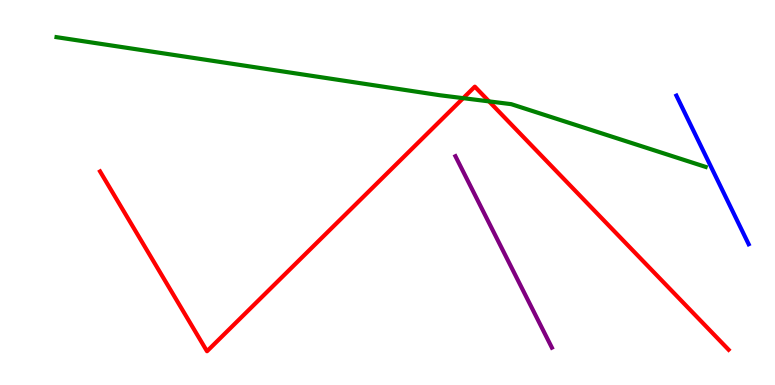[{'lines': ['blue', 'red'], 'intersections': []}, {'lines': ['green', 'red'], 'intersections': [{'x': 5.98, 'y': 7.45}, {'x': 6.31, 'y': 7.37}]}, {'lines': ['purple', 'red'], 'intersections': []}, {'lines': ['blue', 'green'], 'intersections': []}, {'lines': ['blue', 'purple'], 'intersections': []}, {'lines': ['green', 'purple'], 'intersections': []}]